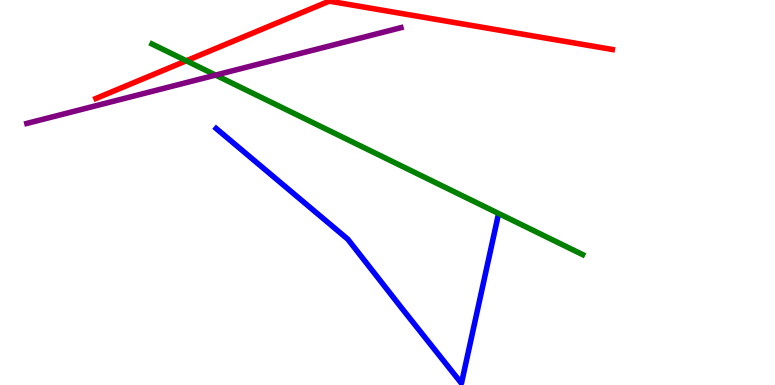[{'lines': ['blue', 'red'], 'intersections': []}, {'lines': ['green', 'red'], 'intersections': [{'x': 2.4, 'y': 8.42}]}, {'lines': ['purple', 'red'], 'intersections': []}, {'lines': ['blue', 'green'], 'intersections': []}, {'lines': ['blue', 'purple'], 'intersections': []}, {'lines': ['green', 'purple'], 'intersections': [{'x': 2.78, 'y': 8.05}]}]